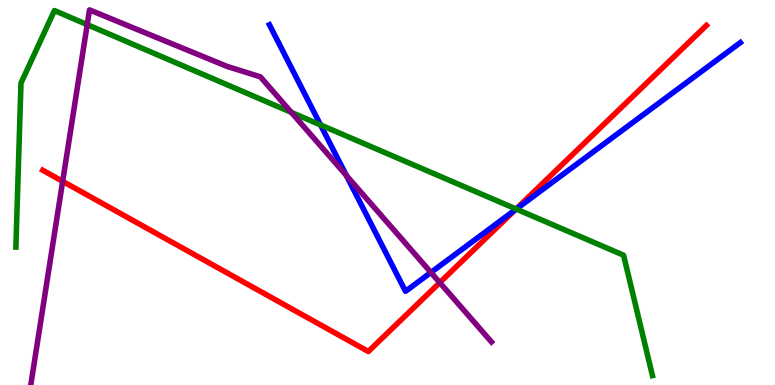[{'lines': ['blue', 'red'], 'intersections': [{'x': 6.65, 'y': 4.55}]}, {'lines': ['green', 'red'], 'intersections': [{'x': 6.66, 'y': 4.57}]}, {'lines': ['purple', 'red'], 'intersections': [{'x': 0.809, 'y': 5.29}, {'x': 5.67, 'y': 2.66}]}, {'lines': ['blue', 'green'], 'intersections': [{'x': 4.14, 'y': 6.75}, {'x': 6.66, 'y': 4.57}]}, {'lines': ['blue', 'purple'], 'intersections': [{'x': 4.47, 'y': 5.44}, {'x': 5.56, 'y': 2.92}]}, {'lines': ['green', 'purple'], 'intersections': [{'x': 1.13, 'y': 9.36}, {'x': 3.76, 'y': 7.08}]}]